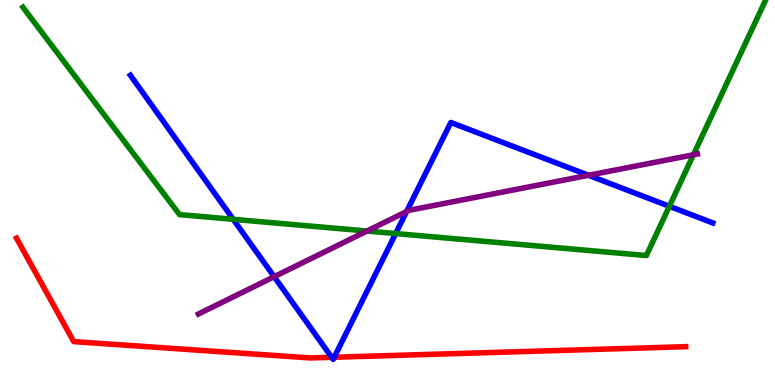[{'lines': ['blue', 'red'], 'intersections': [{'x': 4.28, 'y': 0.719}, {'x': 4.31, 'y': 0.721}]}, {'lines': ['green', 'red'], 'intersections': []}, {'lines': ['purple', 'red'], 'intersections': []}, {'lines': ['blue', 'green'], 'intersections': [{'x': 3.01, 'y': 4.3}, {'x': 5.11, 'y': 3.93}, {'x': 8.64, 'y': 4.64}]}, {'lines': ['blue', 'purple'], 'intersections': [{'x': 3.54, 'y': 2.81}, {'x': 5.25, 'y': 4.51}, {'x': 7.59, 'y': 5.45}]}, {'lines': ['green', 'purple'], 'intersections': [{'x': 4.74, 'y': 4.0}, {'x': 8.95, 'y': 5.98}]}]